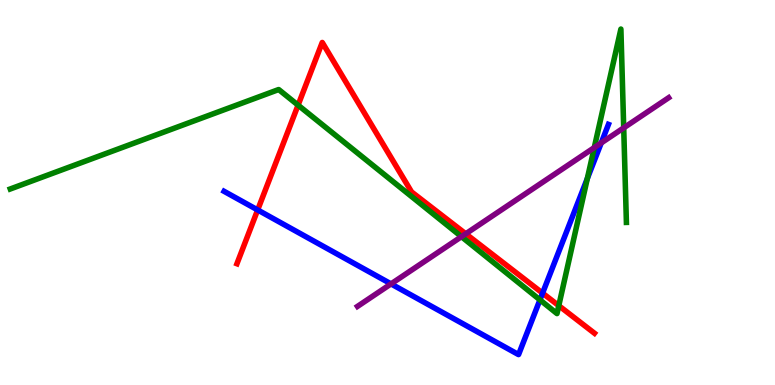[{'lines': ['blue', 'red'], 'intersections': [{'x': 3.32, 'y': 4.55}, {'x': 7.0, 'y': 2.39}]}, {'lines': ['green', 'red'], 'intersections': [{'x': 3.85, 'y': 7.27}, {'x': 7.21, 'y': 2.06}]}, {'lines': ['purple', 'red'], 'intersections': [{'x': 6.01, 'y': 3.93}]}, {'lines': ['blue', 'green'], 'intersections': [{'x': 6.97, 'y': 2.21}, {'x': 7.58, 'y': 5.36}]}, {'lines': ['blue', 'purple'], 'intersections': [{'x': 5.05, 'y': 2.63}, {'x': 7.76, 'y': 6.29}]}, {'lines': ['green', 'purple'], 'intersections': [{'x': 5.95, 'y': 3.85}, {'x': 7.67, 'y': 6.17}, {'x': 8.05, 'y': 6.68}]}]